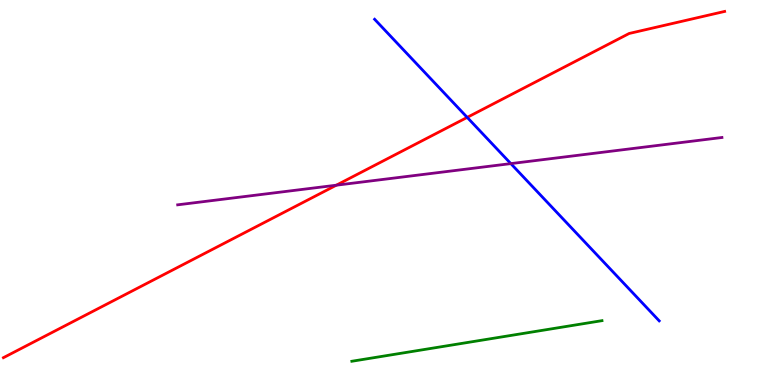[{'lines': ['blue', 'red'], 'intersections': [{'x': 6.03, 'y': 6.95}]}, {'lines': ['green', 'red'], 'intersections': []}, {'lines': ['purple', 'red'], 'intersections': [{'x': 4.34, 'y': 5.19}]}, {'lines': ['blue', 'green'], 'intersections': []}, {'lines': ['blue', 'purple'], 'intersections': [{'x': 6.59, 'y': 5.75}]}, {'lines': ['green', 'purple'], 'intersections': []}]